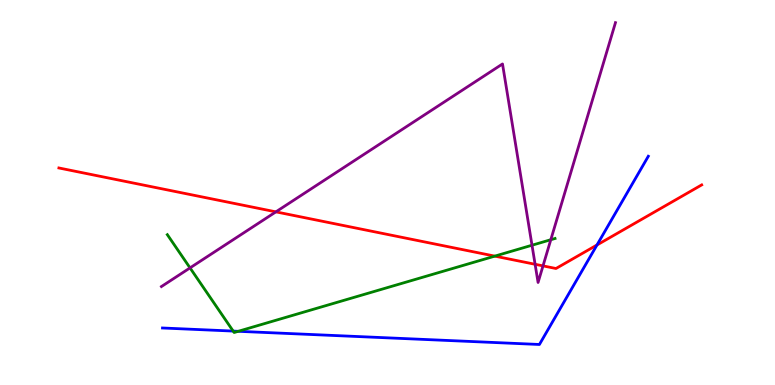[{'lines': ['blue', 'red'], 'intersections': [{'x': 7.7, 'y': 3.64}]}, {'lines': ['green', 'red'], 'intersections': [{'x': 6.38, 'y': 3.35}]}, {'lines': ['purple', 'red'], 'intersections': [{'x': 3.56, 'y': 4.5}, {'x': 6.9, 'y': 3.14}, {'x': 7.01, 'y': 3.09}]}, {'lines': ['blue', 'green'], 'intersections': [{'x': 3.01, 'y': 1.4}, {'x': 3.07, 'y': 1.39}]}, {'lines': ['blue', 'purple'], 'intersections': []}, {'lines': ['green', 'purple'], 'intersections': [{'x': 2.45, 'y': 3.04}, {'x': 6.86, 'y': 3.63}, {'x': 7.11, 'y': 3.77}]}]